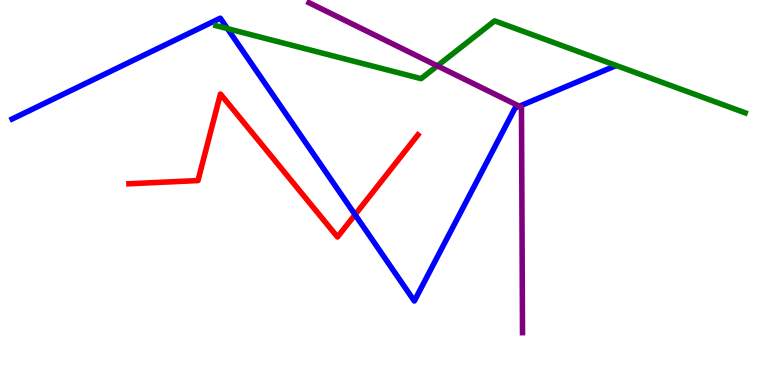[{'lines': ['blue', 'red'], 'intersections': [{'x': 4.58, 'y': 4.42}]}, {'lines': ['green', 'red'], 'intersections': []}, {'lines': ['purple', 'red'], 'intersections': []}, {'lines': ['blue', 'green'], 'intersections': [{'x': 2.93, 'y': 9.26}]}, {'lines': ['blue', 'purple'], 'intersections': [{'x': 6.7, 'y': 7.24}]}, {'lines': ['green', 'purple'], 'intersections': [{'x': 5.64, 'y': 8.29}]}]